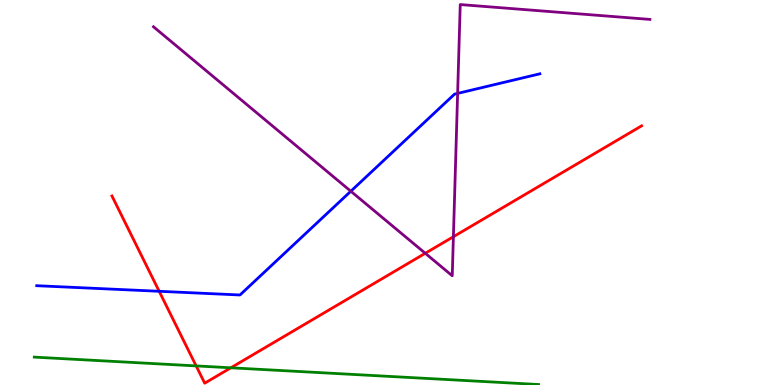[{'lines': ['blue', 'red'], 'intersections': [{'x': 2.05, 'y': 2.43}]}, {'lines': ['green', 'red'], 'intersections': [{'x': 2.53, 'y': 0.496}, {'x': 2.98, 'y': 0.447}]}, {'lines': ['purple', 'red'], 'intersections': [{'x': 5.49, 'y': 3.42}, {'x': 5.85, 'y': 3.85}]}, {'lines': ['blue', 'green'], 'intersections': []}, {'lines': ['blue', 'purple'], 'intersections': [{'x': 4.53, 'y': 5.03}, {'x': 5.9, 'y': 7.57}]}, {'lines': ['green', 'purple'], 'intersections': []}]